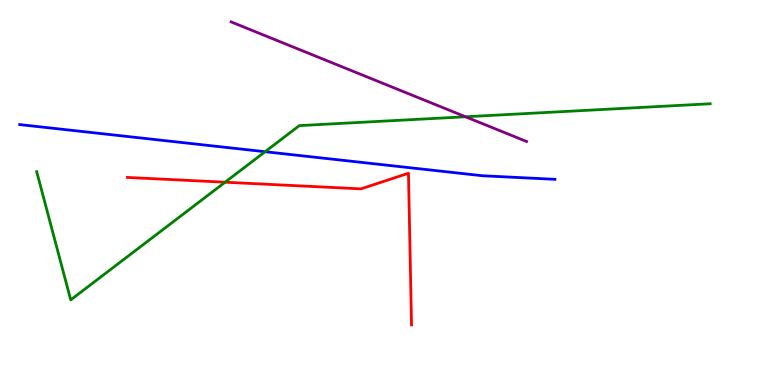[{'lines': ['blue', 'red'], 'intersections': []}, {'lines': ['green', 'red'], 'intersections': [{'x': 2.9, 'y': 5.27}]}, {'lines': ['purple', 'red'], 'intersections': []}, {'lines': ['blue', 'green'], 'intersections': [{'x': 3.42, 'y': 6.06}]}, {'lines': ['blue', 'purple'], 'intersections': []}, {'lines': ['green', 'purple'], 'intersections': [{'x': 6.01, 'y': 6.97}]}]